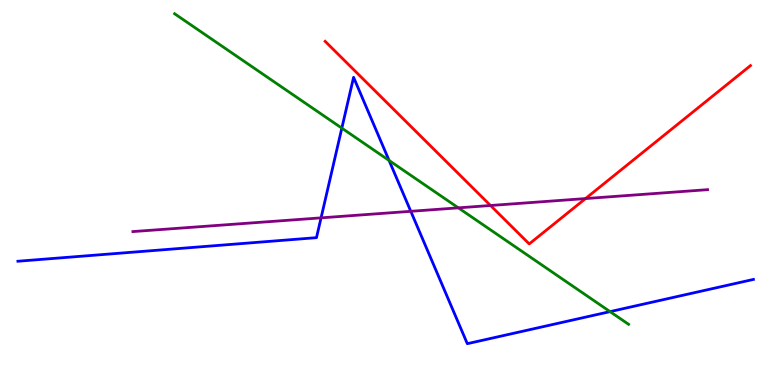[{'lines': ['blue', 'red'], 'intersections': []}, {'lines': ['green', 'red'], 'intersections': []}, {'lines': ['purple', 'red'], 'intersections': [{'x': 6.33, 'y': 4.66}, {'x': 7.55, 'y': 4.84}]}, {'lines': ['blue', 'green'], 'intersections': [{'x': 4.41, 'y': 6.67}, {'x': 5.02, 'y': 5.83}, {'x': 7.87, 'y': 1.91}]}, {'lines': ['blue', 'purple'], 'intersections': [{'x': 4.14, 'y': 4.34}, {'x': 5.3, 'y': 4.51}]}, {'lines': ['green', 'purple'], 'intersections': [{'x': 5.91, 'y': 4.6}]}]